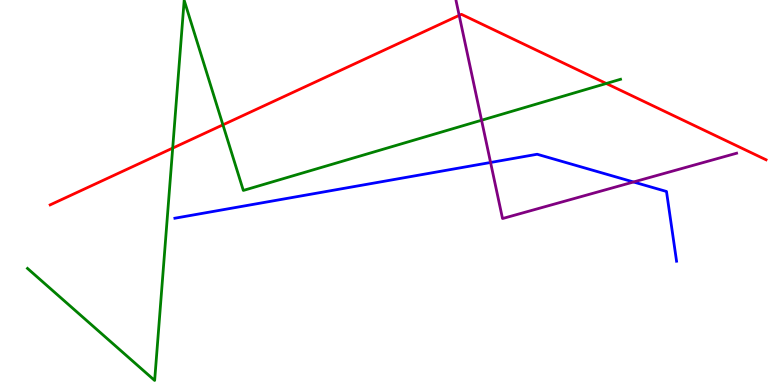[{'lines': ['blue', 'red'], 'intersections': []}, {'lines': ['green', 'red'], 'intersections': [{'x': 2.23, 'y': 6.15}, {'x': 2.88, 'y': 6.76}, {'x': 7.82, 'y': 7.83}]}, {'lines': ['purple', 'red'], 'intersections': [{'x': 5.92, 'y': 9.6}]}, {'lines': ['blue', 'green'], 'intersections': []}, {'lines': ['blue', 'purple'], 'intersections': [{'x': 6.33, 'y': 5.78}, {'x': 8.17, 'y': 5.27}]}, {'lines': ['green', 'purple'], 'intersections': [{'x': 6.21, 'y': 6.88}]}]